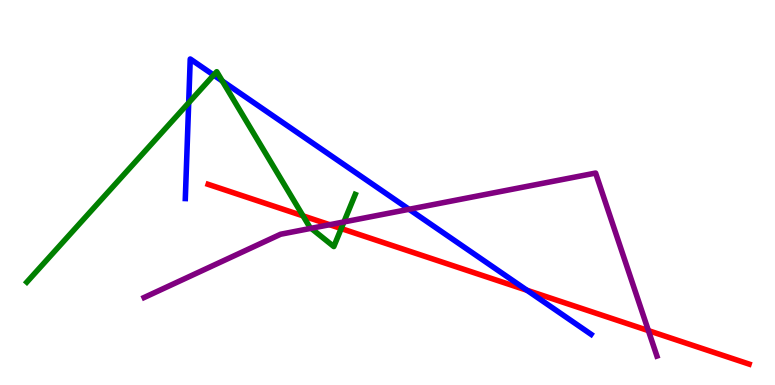[{'lines': ['blue', 'red'], 'intersections': [{'x': 6.8, 'y': 2.46}]}, {'lines': ['green', 'red'], 'intersections': [{'x': 3.91, 'y': 4.39}, {'x': 4.4, 'y': 4.06}]}, {'lines': ['purple', 'red'], 'intersections': [{'x': 4.25, 'y': 4.16}, {'x': 8.37, 'y': 1.41}]}, {'lines': ['blue', 'green'], 'intersections': [{'x': 2.43, 'y': 7.33}, {'x': 2.76, 'y': 8.05}, {'x': 2.87, 'y': 7.9}]}, {'lines': ['blue', 'purple'], 'intersections': [{'x': 5.28, 'y': 4.56}]}, {'lines': ['green', 'purple'], 'intersections': [{'x': 4.01, 'y': 4.07}, {'x': 4.44, 'y': 4.24}]}]